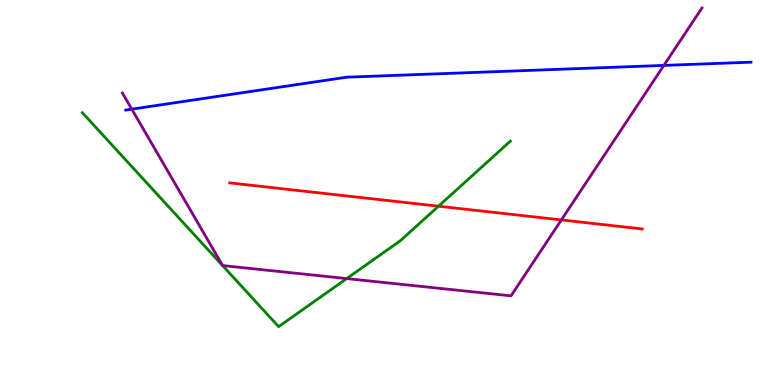[{'lines': ['blue', 'red'], 'intersections': []}, {'lines': ['green', 'red'], 'intersections': [{'x': 5.66, 'y': 4.64}]}, {'lines': ['purple', 'red'], 'intersections': [{'x': 7.24, 'y': 4.29}]}, {'lines': ['blue', 'green'], 'intersections': []}, {'lines': ['blue', 'purple'], 'intersections': [{'x': 1.7, 'y': 7.16}, {'x': 8.57, 'y': 8.3}]}, {'lines': ['green', 'purple'], 'intersections': [{'x': 4.47, 'y': 2.76}]}]